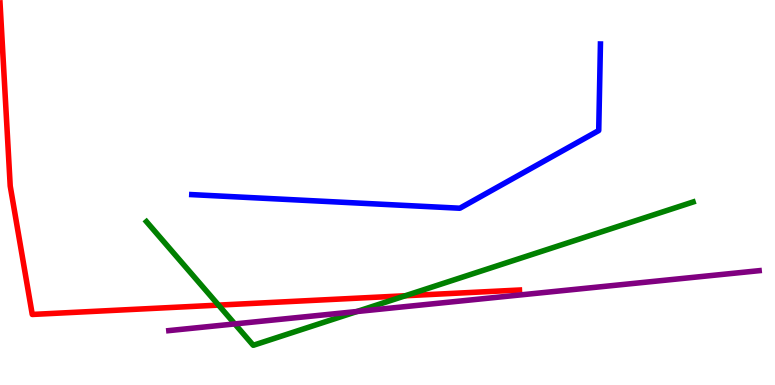[{'lines': ['blue', 'red'], 'intersections': []}, {'lines': ['green', 'red'], 'intersections': [{'x': 2.82, 'y': 2.07}, {'x': 5.23, 'y': 2.32}]}, {'lines': ['purple', 'red'], 'intersections': []}, {'lines': ['blue', 'green'], 'intersections': []}, {'lines': ['blue', 'purple'], 'intersections': []}, {'lines': ['green', 'purple'], 'intersections': [{'x': 3.03, 'y': 1.59}, {'x': 4.61, 'y': 1.91}]}]